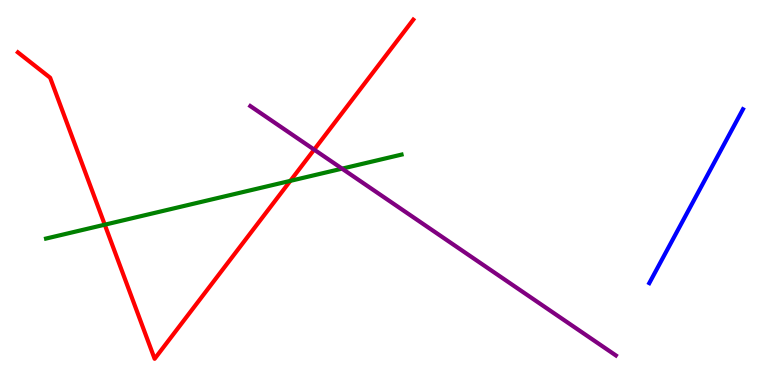[{'lines': ['blue', 'red'], 'intersections': []}, {'lines': ['green', 'red'], 'intersections': [{'x': 1.35, 'y': 4.16}, {'x': 3.75, 'y': 5.3}]}, {'lines': ['purple', 'red'], 'intersections': [{'x': 4.05, 'y': 6.11}]}, {'lines': ['blue', 'green'], 'intersections': []}, {'lines': ['blue', 'purple'], 'intersections': []}, {'lines': ['green', 'purple'], 'intersections': [{'x': 4.41, 'y': 5.62}]}]